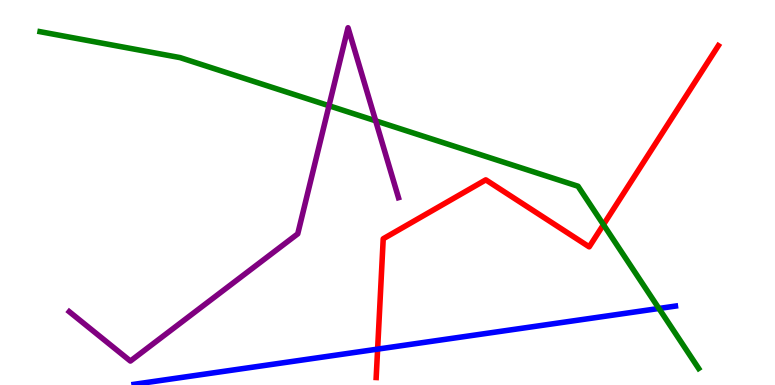[{'lines': ['blue', 'red'], 'intersections': [{'x': 4.87, 'y': 0.932}]}, {'lines': ['green', 'red'], 'intersections': [{'x': 7.79, 'y': 4.16}]}, {'lines': ['purple', 'red'], 'intersections': []}, {'lines': ['blue', 'green'], 'intersections': [{'x': 8.5, 'y': 1.99}]}, {'lines': ['blue', 'purple'], 'intersections': []}, {'lines': ['green', 'purple'], 'intersections': [{'x': 4.25, 'y': 7.25}, {'x': 4.85, 'y': 6.86}]}]